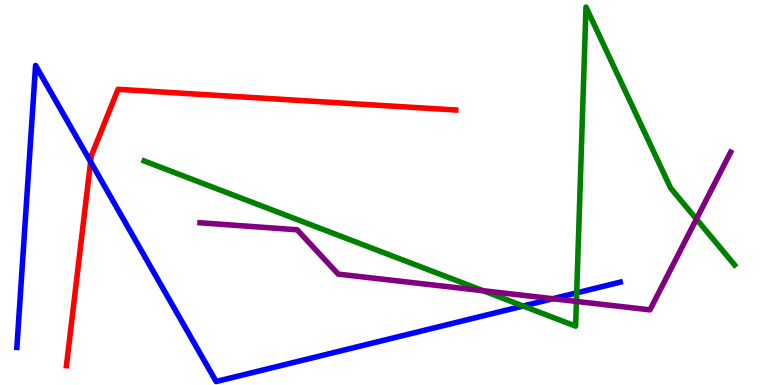[{'lines': ['blue', 'red'], 'intersections': [{'x': 1.17, 'y': 5.8}]}, {'lines': ['green', 'red'], 'intersections': []}, {'lines': ['purple', 'red'], 'intersections': []}, {'lines': ['blue', 'green'], 'intersections': [{'x': 6.75, 'y': 2.05}, {'x': 7.44, 'y': 2.39}]}, {'lines': ['blue', 'purple'], 'intersections': [{'x': 7.13, 'y': 2.24}]}, {'lines': ['green', 'purple'], 'intersections': [{'x': 6.23, 'y': 2.45}, {'x': 7.44, 'y': 2.17}, {'x': 8.99, 'y': 4.31}]}]